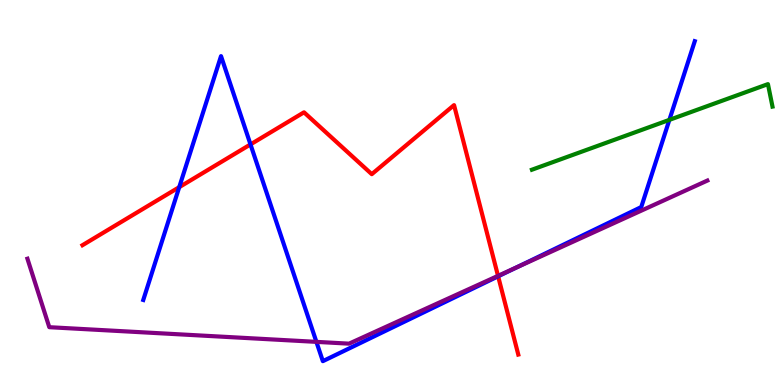[{'lines': ['blue', 'red'], 'intersections': [{'x': 2.31, 'y': 5.14}, {'x': 3.23, 'y': 6.25}, {'x': 6.43, 'y': 2.82}]}, {'lines': ['green', 'red'], 'intersections': []}, {'lines': ['purple', 'red'], 'intersections': [{'x': 6.43, 'y': 2.83}]}, {'lines': ['blue', 'green'], 'intersections': [{'x': 8.64, 'y': 6.89}]}, {'lines': ['blue', 'purple'], 'intersections': [{'x': 4.08, 'y': 1.12}, {'x': 6.66, 'y': 3.05}]}, {'lines': ['green', 'purple'], 'intersections': []}]